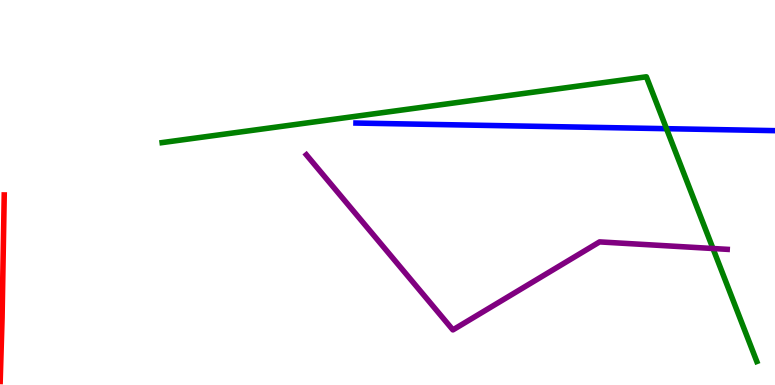[{'lines': ['blue', 'red'], 'intersections': []}, {'lines': ['green', 'red'], 'intersections': []}, {'lines': ['purple', 'red'], 'intersections': []}, {'lines': ['blue', 'green'], 'intersections': [{'x': 8.6, 'y': 6.66}]}, {'lines': ['blue', 'purple'], 'intersections': []}, {'lines': ['green', 'purple'], 'intersections': [{'x': 9.2, 'y': 3.55}]}]